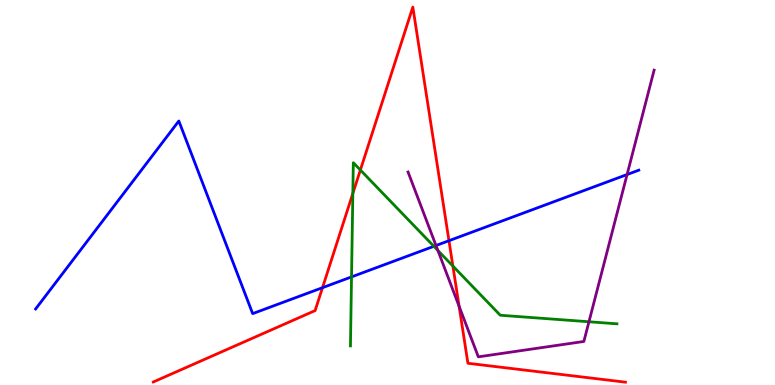[{'lines': ['blue', 'red'], 'intersections': [{'x': 4.16, 'y': 2.53}, {'x': 5.79, 'y': 3.75}]}, {'lines': ['green', 'red'], 'intersections': [{'x': 4.55, 'y': 4.98}, {'x': 4.65, 'y': 5.58}, {'x': 5.84, 'y': 3.09}]}, {'lines': ['purple', 'red'], 'intersections': [{'x': 5.92, 'y': 2.04}]}, {'lines': ['blue', 'green'], 'intersections': [{'x': 4.54, 'y': 2.81}, {'x': 5.6, 'y': 3.6}]}, {'lines': ['blue', 'purple'], 'intersections': [{'x': 5.63, 'y': 3.62}, {'x': 8.09, 'y': 5.47}]}, {'lines': ['green', 'purple'], 'intersections': [{'x': 5.65, 'y': 3.49}, {'x': 7.6, 'y': 1.64}]}]